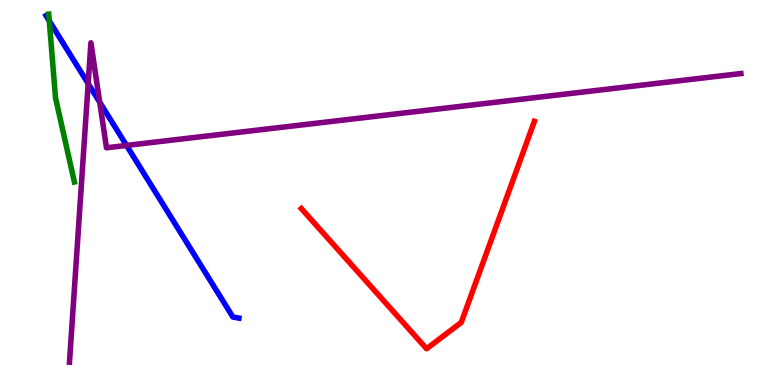[{'lines': ['blue', 'red'], 'intersections': []}, {'lines': ['green', 'red'], 'intersections': []}, {'lines': ['purple', 'red'], 'intersections': []}, {'lines': ['blue', 'green'], 'intersections': [{'x': 0.636, 'y': 9.46}]}, {'lines': ['blue', 'purple'], 'intersections': [{'x': 1.14, 'y': 7.83}, {'x': 1.29, 'y': 7.34}, {'x': 1.63, 'y': 6.22}]}, {'lines': ['green', 'purple'], 'intersections': []}]